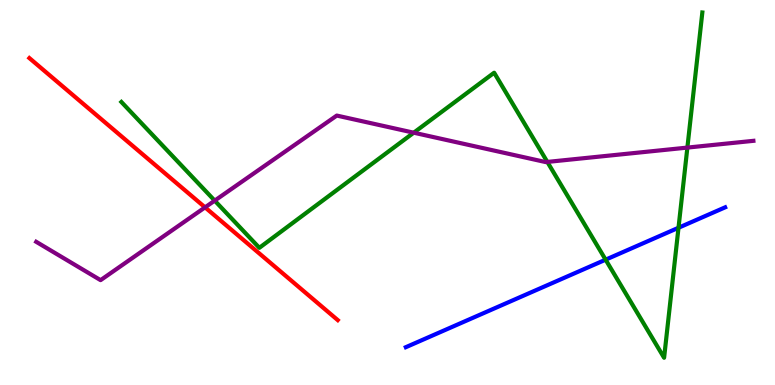[{'lines': ['blue', 'red'], 'intersections': []}, {'lines': ['green', 'red'], 'intersections': []}, {'lines': ['purple', 'red'], 'intersections': [{'x': 2.65, 'y': 4.61}]}, {'lines': ['blue', 'green'], 'intersections': [{'x': 7.81, 'y': 3.25}, {'x': 8.75, 'y': 4.08}]}, {'lines': ['blue', 'purple'], 'intersections': []}, {'lines': ['green', 'purple'], 'intersections': [{'x': 2.77, 'y': 4.79}, {'x': 5.34, 'y': 6.55}, {'x': 7.06, 'y': 5.79}, {'x': 8.87, 'y': 6.17}]}]